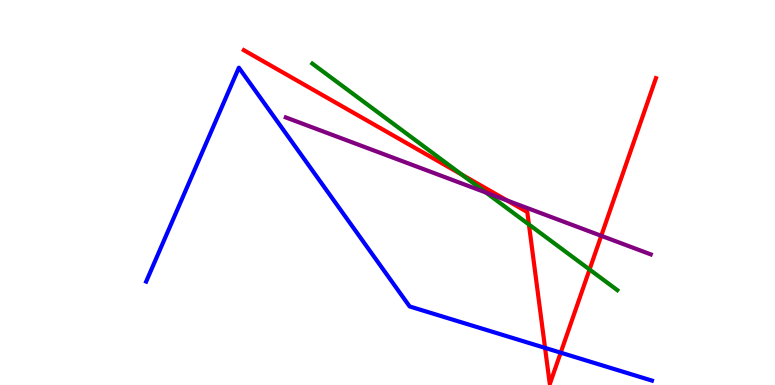[{'lines': ['blue', 'red'], 'intersections': [{'x': 7.03, 'y': 0.964}, {'x': 7.23, 'y': 0.84}]}, {'lines': ['green', 'red'], 'intersections': [{'x': 5.96, 'y': 5.47}, {'x': 6.82, 'y': 4.17}, {'x': 7.61, 'y': 3.0}]}, {'lines': ['purple', 'red'], 'intersections': [{'x': 6.54, 'y': 4.79}, {'x': 7.76, 'y': 3.88}]}, {'lines': ['blue', 'green'], 'intersections': []}, {'lines': ['blue', 'purple'], 'intersections': []}, {'lines': ['green', 'purple'], 'intersections': [{'x': 6.27, 'y': 5.0}]}]